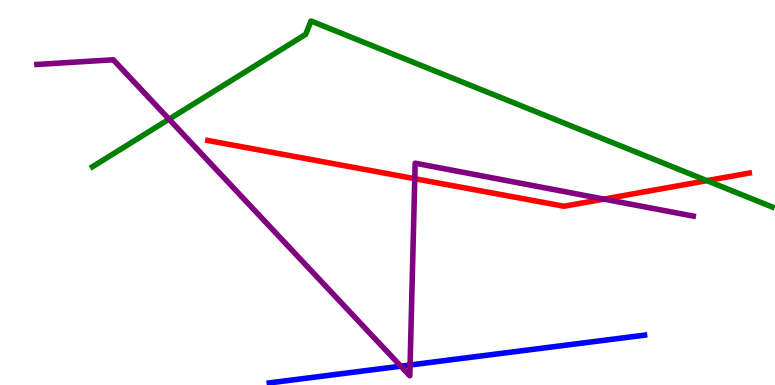[{'lines': ['blue', 'red'], 'intersections': []}, {'lines': ['green', 'red'], 'intersections': [{'x': 9.12, 'y': 5.31}]}, {'lines': ['purple', 'red'], 'intersections': [{'x': 5.35, 'y': 5.36}, {'x': 7.79, 'y': 4.83}]}, {'lines': ['blue', 'green'], 'intersections': []}, {'lines': ['blue', 'purple'], 'intersections': [{'x': 5.17, 'y': 0.489}, {'x': 5.29, 'y': 0.52}]}, {'lines': ['green', 'purple'], 'intersections': [{'x': 2.18, 'y': 6.9}]}]